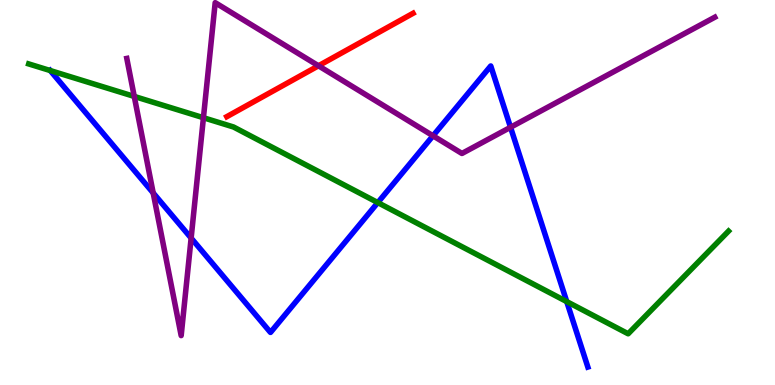[{'lines': ['blue', 'red'], 'intersections': []}, {'lines': ['green', 'red'], 'intersections': []}, {'lines': ['purple', 'red'], 'intersections': [{'x': 4.11, 'y': 8.29}]}, {'lines': ['blue', 'green'], 'intersections': [{'x': 0.649, 'y': 8.17}, {'x': 4.87, 'y': 4.74}, {'x': 7.31, 'y': 2.17}]}, {'lines': ['blue', 'purple'], 'intersections': [{'x': 1.98, 'y': 4.99}, {'x': 2.47, 'y': 3.82}, {'x': 5.59, 'y': 6.47}, {'x': 6.59, 'y': 6.69}]}, {'lines': ['green', 'purple'], 'intersections': [{'x': 1.73, 'y': 7.5}, {'x': 2.62, 'y': 6.94}]}]